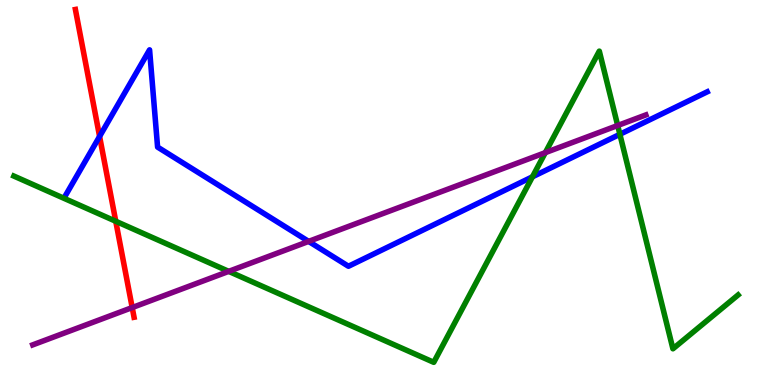[{'lines': ['blue', 'red'], 'intersections': [{'x': 1.29, 'y': 6.46}]}, {'lines': ['green', 'red'], 'intersections': [{'x': 1.49, 'y': 4.25}]}, {'lines': ['purple', 'red'], 'intersections': [{'x': 1.71, 'y': 2.01}]}, {'lines': ['blue', 'green'], 'intersections': [{'x': 6.87, 'y': 5.41}, {'x': 8.0, 'y': 6.51}]}, {'lines': ['blue', 'purple'], 'intersections': [{'x': 3.98, 'y': 3.73}]}, {'lines': ['green', 'purple'], 'intersections': [{'x': 2.95, 'y': 2.95}, {'x': 7.04, 'y': 6.04}, {'x': 7.97, 'y': 6.74}]}]